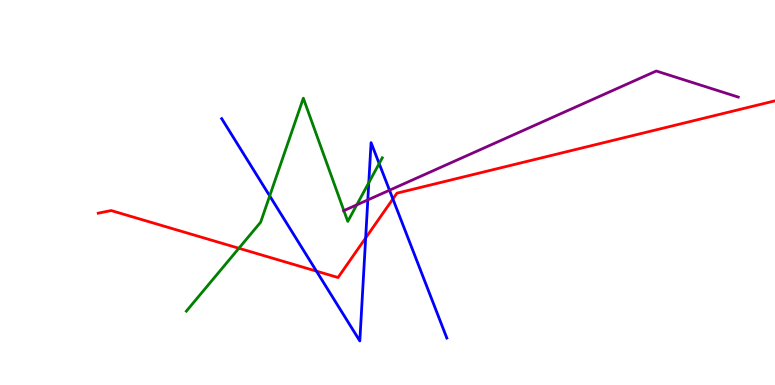[{'lines': ['blue', 'red'], 'intersections': [{'x': 4.08, 'y': 2.96}, {'x': 4.72, 'y': 3.82}, {'x': 5.07, 'y': 4.83}]}, {'lines': ['green', 'red'], 'intersections': [{'x': 3.08, 'y': 3.55}]}, {'lines': ['purple', 'red'], 'intersections': []}, {'lines': ['blue', 'green'], 'intersections': [{'x': 3.48, 'y': 4.91}, {'x': 4.76, 'y': 5.25}, {'x': 4.89, 'y': 5.75}]}, {'lines': ['blue', 'purple'], 'intersections': [{'x': 4.75, 'y': 4.81}, {'x': 5.03, 'y': 5.06}]}, {'lines': ['green', 'purple'], 'intersections': [{'x': 4.44, 'y': 4.53}, {'x': 4.6, 'y': 4.68}]}]